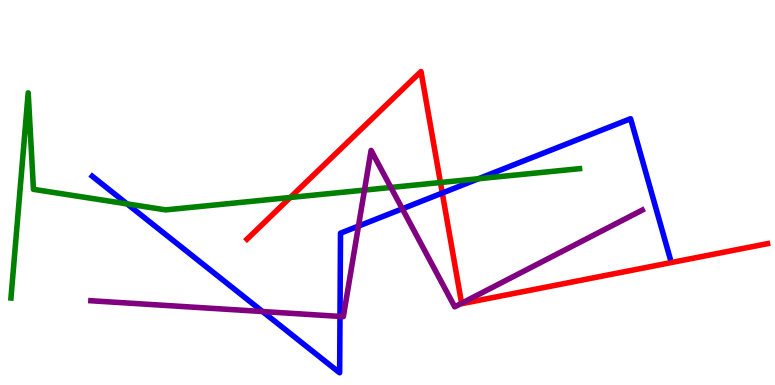[{'lines': ['blue', 'red'], 'intersections': [{'x': 5.71, 'y': 4.99}]}, {'lines': ['green', 'red'], 'intersections': [{'x': 3.75, 'y': 4.87}, {'x': 5.68, 'y': 5.26}]}, {'lines': ['purple', 'red'], 'intersections': [{'x': 5.96, 'y': 2.12}]}, {'lines': ['blue', 'green'], 'intersections': [{'x': 1.64, 'y': 4.7}, {'x': 6.17, 'y': 5.36}]}, {'lines': ['blue', 'purple'], 'intersections': [{'x': 3.39, 'y': 1.91}, {'x': 4.39, 'y': 1.78}, {'x': 4.63, 'y': 4.13}, {'x': 5.19, 'y': 4.58}]}, {'lines': ['green', 'purple'], 'intersections': [{'x': 4.7, 'y': 5.06}, {'x': 5.04, 'y': 5.13}]}]